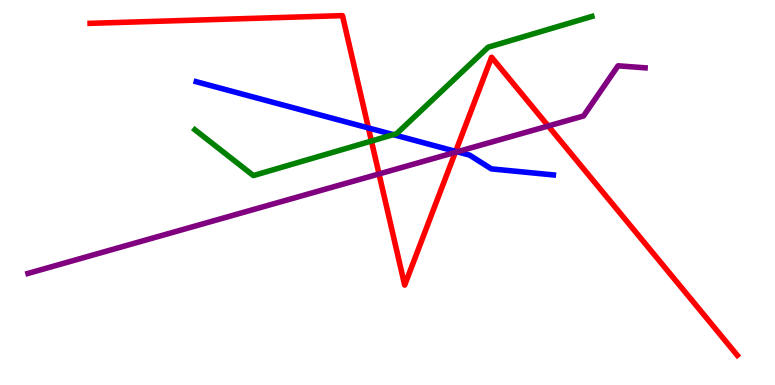[{'lines': ['blue', 'red'], 'intersections': [{'x': 4.75, 'y': 6.68}, {'x': 5.88, 'y': 6.07}]}, {'lines': ['green', 'red'], 'intersections': [{'x': 4.79, 'y': 6.34}]}, {'lines': ['purple', 'red'], 'intersections': [{'x': 4.89, 'y': 5.48}, {'x': 5.88, 'y': 6.04}, {'x': 7.07, 'y': 6.73}]}, {'lines': ['blue', 'green'], 'intersections': [{'x': 5.08, 'y': 6.5}]}, {'lines': ['blue', 'purple'], 'intersections': [{'x': 5.9, 'y': 6.06}]}, {'lines': ['green', 'purple'], 'intersections': []}]